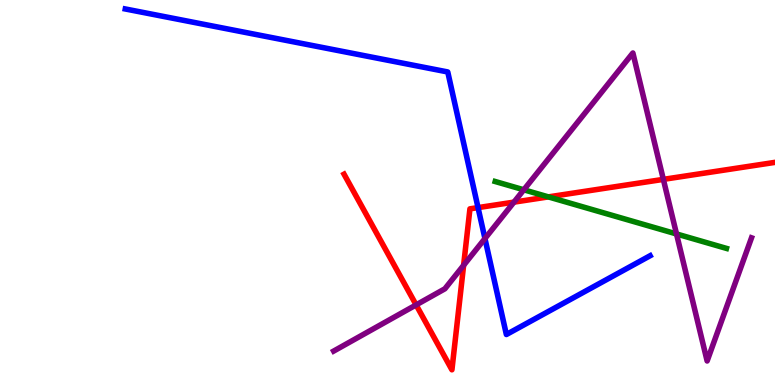[{'lines': ['blue', 'red'], 'intersections': [{'x': 6.17, 'y': 4.61}]}, {'lines': ['green', 'red'], 'intersections': [{'x': 7.08, 'y': 4.89}]}, {'lines': ['purple', 'red'], 'intersections': [{'x': 5.37, 'y': 2.08}, {'x': 5.98, 'y': 3.11}, {'x': 6.63, 'y': 4.75}, {'x': 8.56, 'y': 5.34}]}, {'lines': ['blue', 'green'], 'intersections': []}, {'lines': ['blue', 'purple'], 'intersections': [{'x': 6.26, 'y': 3.8}]}, {'lines': ['green', 'purple'], 'intersections': [{'x': 6.76, 'y': 5.07}, {'x': 8.73, 'y': 3.92}]}]